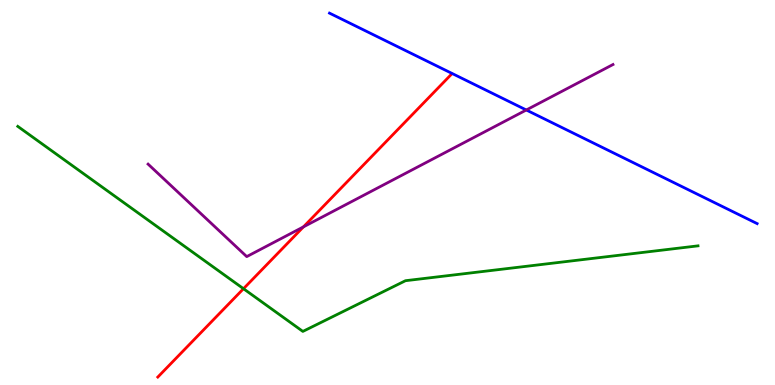[{'lines': ['blue', 'red'], 'intersections': []}, {'lines': ['green', 'red'], 'intersections': [{'x': 3.14, 'y': 2.5}]}, {'lines': ['purple', 'red'], 'intersections': [{'x': 3.92, 'y': 4.11}]}, {'lines': ['blue', 'green'], 'intersections': []}, {'lines': ['blue', 'purple'], 'intersections': [{'x': 6.79, 'y': 7.14}]}, {'lines': ['green', 'purple'], 'intersections': []}]